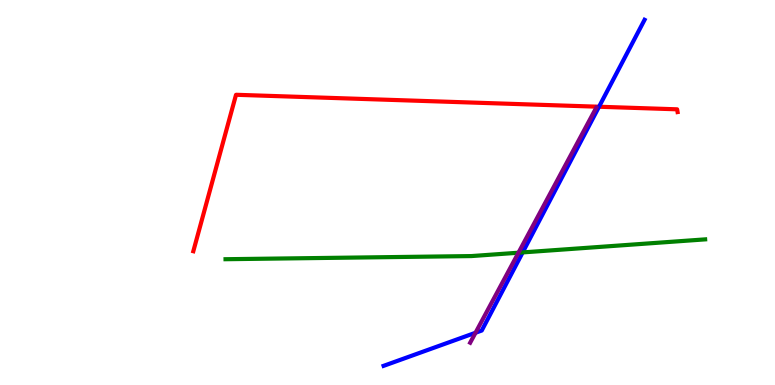[{'lines': ['blue', 'red'], 'intersections': [{'x': 7.73, 'y': 7.23}]}, {'lines': ['green', 'red'], 'intersections': []}, {'lines': ['purple', 'red'], 'intersections': []}, {'lines': ['blue', 'green'], 'intersections': [{'x': 6.74, 'y': 3.44}]}, {'lines': ['blue', 'purple'], 'intersections': [{'x': 6.14, 'y': 1.36}]}, {'lines': ['green', 'purple'], 'intersections': [{'x': 6.69, 'y': 3.44}]}]